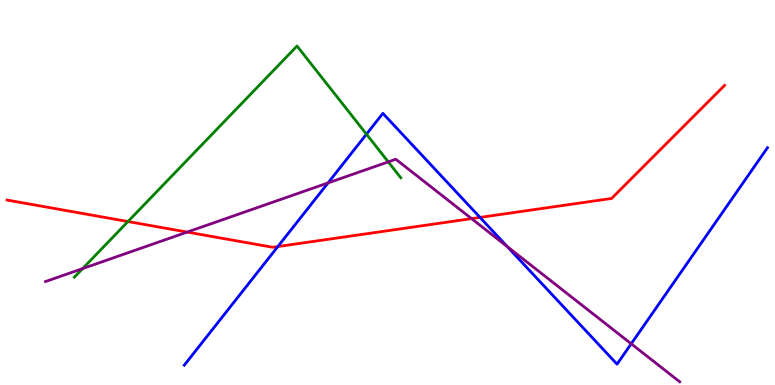[{'lines': ['blue', 'red'], 'intersections': [{'x': 3.59, 'y': 3.6}, {'x': 6.19, 'y': 4.35}]}, {'lines': ['green', 'red'], 'intersections': [{'x': 1.65, 'y': 4.25}]}, {'lines': ['purple', 'red'], 'intersections': [{'x': 2.42, 'y': 3.97}, {'x': 6.08, 'y': 4.32}]}, {'lines': ['blue', 'green'], 'intersections': [{'x': 4.73, 'y': 6.51}]}, {'lines': ['blue', 'purple'], 'intersections': [{'x': 4.23, 'y': 5.25}, {'x': 6.55, 'y': 3.59}, {'x': 8.14, 'y': 1.07}]}, {'lines': ['green', 'purple'], 'intersections': [{'x': 1.07, 'y': 3.02}, {'x': 5.01, 'y': 5.8}]}]